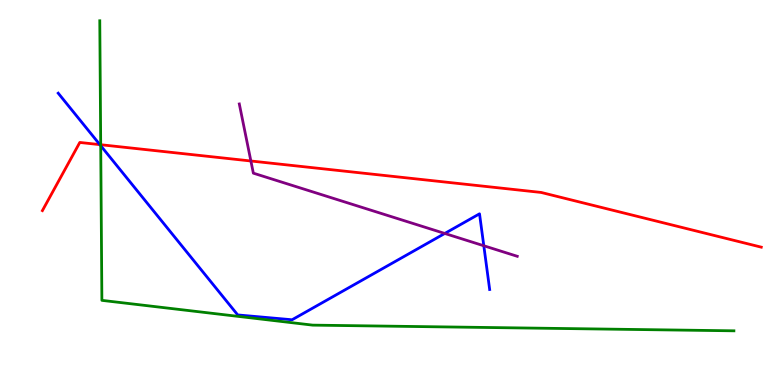[{'lines': ['blue', 'red'], 'intersections': [{'x': 1.29, 'y': 6.24}]}, {'lines': ['green', 'red'], 'intersections': [{'x': 1.3, 'y': 6.24}]}, {'lines': ['purple', 'red'], 'intersections': [{'x': 3.24, 'y': 5.82}]}, {'lines': ['blue', 'green'], 'intersections': [{'x': 1.3, 'y': 6.22}]}, {'lines': ['blue', 'purple'], 'intersections': [{'x': 5.74, 'y': 3.94}, {'x': 6.24, 'y': 3.62}]}, {'lines': ['green', 'purple'], 'intersections': []}]